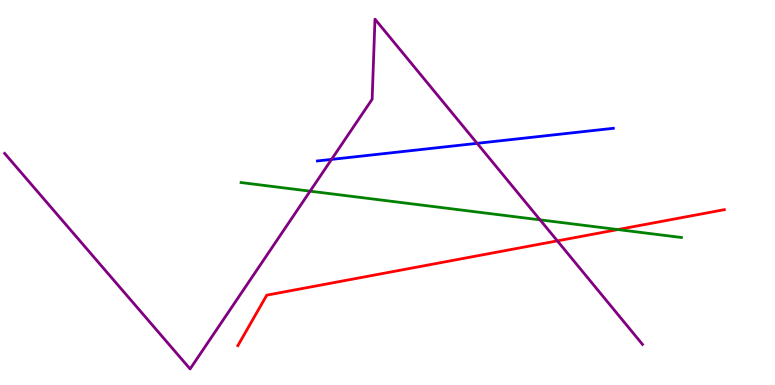[{'lines': ['blue', 'red'], 'intersections': []}, {'lines': ['green', 'red'], 'intersections': [{'x': 7.97, 'y': 4.04}]}, {'lines': ['purple', 'red'], 'intersections': [{'x': 7.19, 'y': 3.74}]}, {'lines': ['blue', 'green'], 'intersections': []}, {'lines': ['blue', 'purple'], 'intersections': [{'x': 4.28, 'y': 5.86}, {'x': 6.16, 'y': 6.28}]}, {'lines': ['green', 'purple'], 'intersections': [{'x': 4.0, 'y': 5.03}, {'x': 6.97, 'y': 4.29}]}]